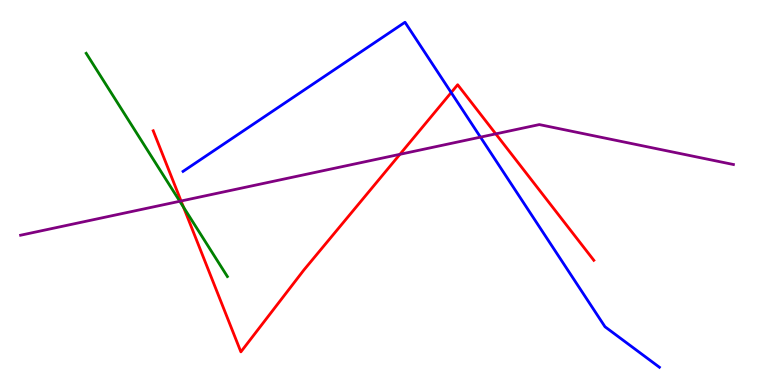[{'lines': ['blue', 'red'], 'intersections': [{'x': 5.82, 'y': 7.6}]}, {'lines': ['green', 'red'], 'intersections': [{'x': 2.37, 'y': 4.62}]}, {'lines': ['purple', 'red'], 'intersections': [{'x': 2.34, 'y': 4.78}, {'x': 5.16, 'y': 5.99}, {'x': 6.4, 'y': 6.52}]}, {'lines': ['blue', 'green'], 'intersections': []}, {'lines': ['blue', 'purple'], 'intersections': [{'x': 6.2, 'y': 6.44}]}, {'lines': ['green', 'purple'], 'intersections': [{'x': 2.32, 'y': 4.77}]}]